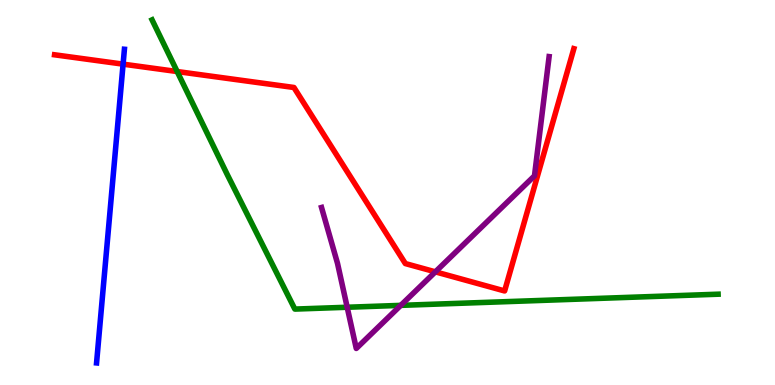[{'lines': ['blue', 'red'], 'intersections': [{'x': 1.59, 'y': 8.33}]}, {'lines': ['green', 'red'], 'intersections': [{'x': 2.29, 'y': 8.14}]}, {'lines': ['purple', 'red'], 'intersections': [{'x': 5.62, 'y': 2.94}]}, {'lines': ['blue', 'green'], 'intersections': []}, {'lines': ['blue', 'purple'], 'intersections': []}, {'lines': ['green', 'purple'], 'intersections': [{'x': 4.48, 'y': 2.02}, {'x': 5.17, 'y': 2.07}]}]